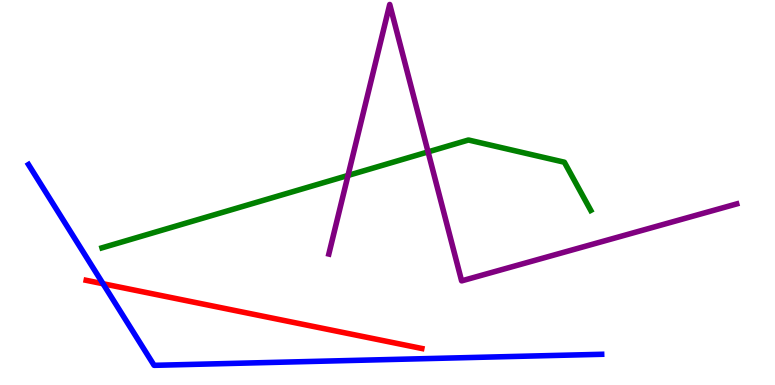[{'lines': ['blue', 'red'], 'intersections': [{'x': 1.33, 'y': 2.63}]}, {'lines': ['green', 'red'], 'intersections': []}, {'lines': ['purple', 'red'], 'intersections': []}, {'lines': ['blue', 'green'], 'intersections': []}, {'lines': ['blue', 'purple'], 'intersections': []}, {'lines': ['green', 'purple'], 'intersections': [{'x': 4.49, 'y': 5.44}, {'x': 5.52, 'y': 6.05}]}]